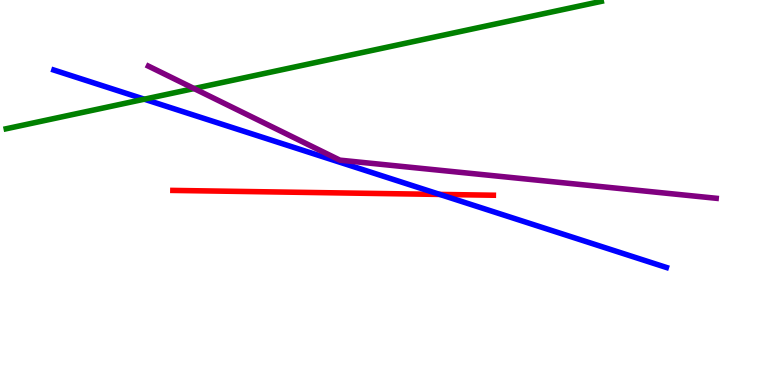[{'lines': ['blue', 'red'], 'intersections': [{'x': 5.67, 'y': 4.95}]}, {'lines': ['green', 'red'], 'intersections': []}, {'lines': ['purple', 'red'], 'intersections': []}, {'lines': ['blue', 'green'], 'intersections': [{'x': 1.86, 'y': 7.42}]}, {'lines': ['blue', 'purple'], 'intersections': []}, {'lines': ['green', 'purple'], 'intersections': [{'x': 2.5, 'y': 7.7}]}]